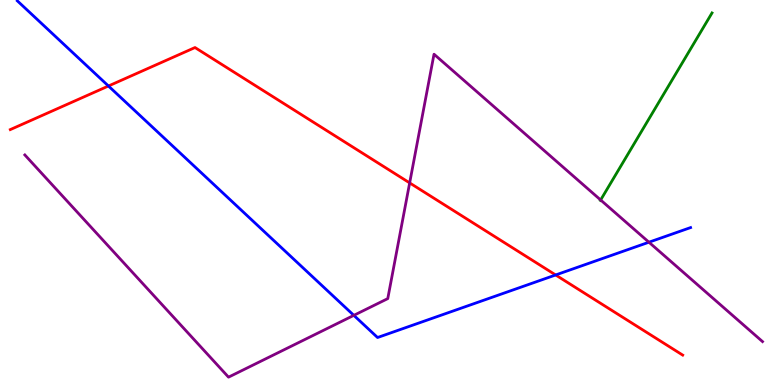[{'lines': ['blue', 'red'], 'intersections': [{'x': 1.4, 'y': 7.77}, {'x': 7.17, 'y': 2.86}]}, {'lines': ['green', 'red'], 'intersections': []}, {'lines': ['purple', 'red'], 'intersections': [{'x': 5.29, 'y': 5.25}]}, {'lines': ['blue', 'green'], 'intersections': []}, {'lines': ['blue', 'purple'], 'intersections': [{'x': 4.57, 'y': 1.81}, {'x': 8.37, 'y': 3.71}]}, {'lines': ['green', 'purple'], 'intersections': [{'x': 7.75, 'y': 4.81}]}]